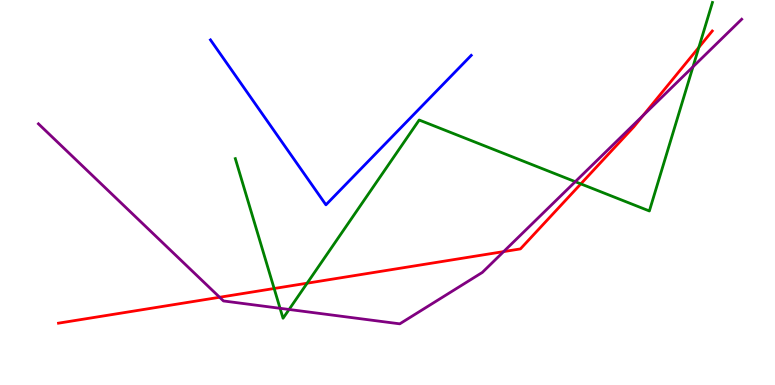[{'lines': ['blue', 'red'], 'intersections': []}, {'lines': ['green', 'red'], 'intersections': [{'x': 3.54, 'y': 2.51}, {'x': 3.96, 'y': 2.64}, {'x': 7.49, 'y': 5.22}, {'x': 9.02, 'y': 8.77}]}, {'lines': ['purple', 'red'], 'intersections': [{'x': 2.83, 'y': 2.28}, {'x': 6.5, 'y': 3.46}, {'x': 8.3, 'y': 7.0}]}, {'lines': ['blue', 'green'], 'intersections': []}, {'lines': ['blue', 'purple'], 'intersections': []}, {'lines': ['green', 'purple'], 'intersections': [{'x': 3.61, 'y': 1.99}, {'x': 3.73, 'y': 1.96}, {'x': 7.42, 'y': 5.28}, {'x': 8.94, 'y': 8.27}]}]